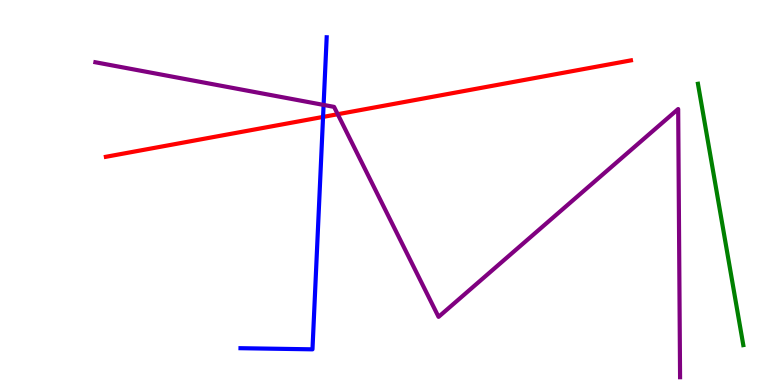[{'lines': ['blue', 'red'], 'intersections': [{'x': 4.17, 'y': 6.96}]}, {'lines': ['green', 'red'], 'intersections': []}, {'lines': ['purple', 'red'], 'intersections': [{'x': 4.36, 'y': 7.03}]}, {'lines': ['blue', 'green'], 'intersections': []}, {'lines': ['blue', 'purple'], 'intersections': [{'x': 4.18, 'y': 7.27}]}, {'lines': ['green', 'purple'], 'intersections': []}]